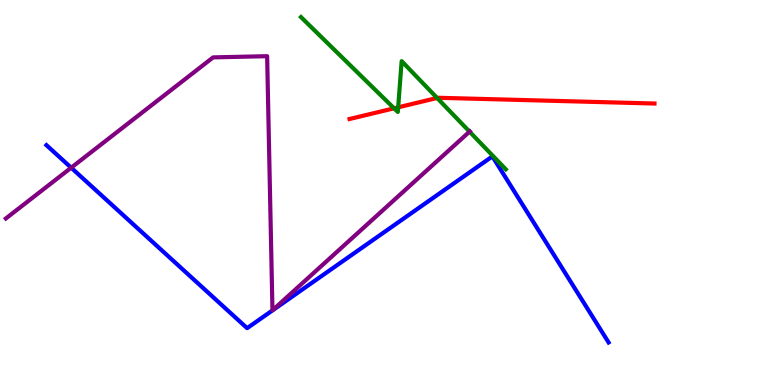[{'lines': ['blue', 'red'], 'intersections': []}, {'lines': ['green', 'red'], 'intersections': [{'x': 5.09, 'y': 7.19}, {'x': 5.14, 'y': 7.21}, {'x': 5.64, 'y': 7.46}]}, {'lines': ['purple', 'red'], 'intersections': []}, {'lines': ['blue', 'green'], 'intersections': []}, {'lines': ['blue', 'purple'], 'intersections': [{'x': 0.918, 'y': 5.64}]}, {'lines': ['green', 'purple'], 'intersections': [{'x': 6.06, 'y': 6.58}]}]